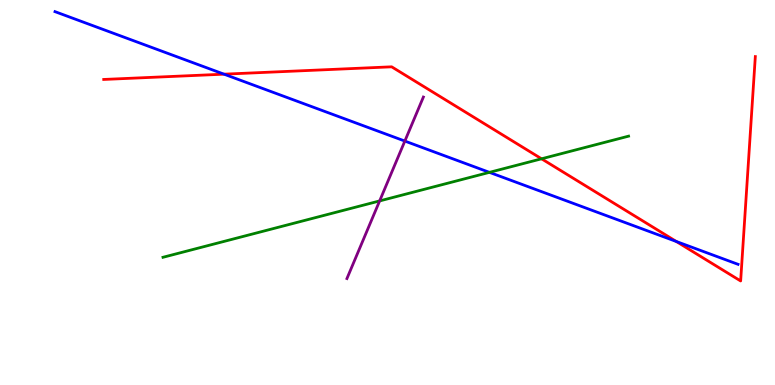[{'lines': ['blue', 'red'], 'intersections': [{'x': 2.89, 'y': 8.07}, {'x': 8.73, 'y': 3.73}]}, {'lines': ['green', 'red'], 'intersections': [{'x': 6.99, 'y': 5.88}]}, {'lines': ['purple', 'red'], 'intersections': []}, {'lines': ['blue', 'green'], 'intersections': [{'x': 6.32, 'y': 5.52}]}, {'lines': ['blue', 'purple'], 'intersections': [{'x': 5.22, 'y': 6.34}]}, {'lines': ['green', 'purple'], 'intersections': [{'x': 4.9, 'y': 4.78}]}]